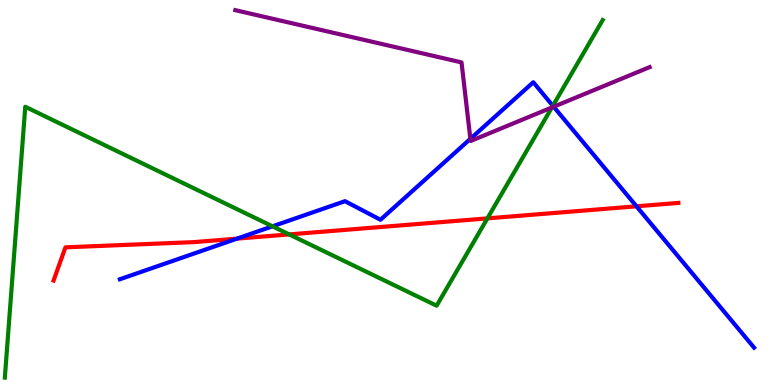[{'lines': ['blue', 'red'], 'intersections': [{'x': 3.06, 'y': 3.8}, {'x': 8.21, 'y': 4.64}]}, {'lines': ['green', 'red'], 'intersections': [{'x': 3.73, 'y': 3.91}, {'x': 6.29, 'y': 4.33}]}, {'lines': ['purple', 'red'], 'intersections': []}, {'lines': ['blue', 'green'], 'intersections': [{'x': 3.52, 'y': 4.12}, {'x': 7.13, 'y': 7.25}]}, {'lines': ['blue', 'purple'], 'intersections': [{'x': 6.07, 'y': 6.39}, {'x': 7.14, 'y': 7.23}]}, {'lines': ['green', 'purple'], 'intersections': [{'x': 7.12, 'y': 7.21}]}]